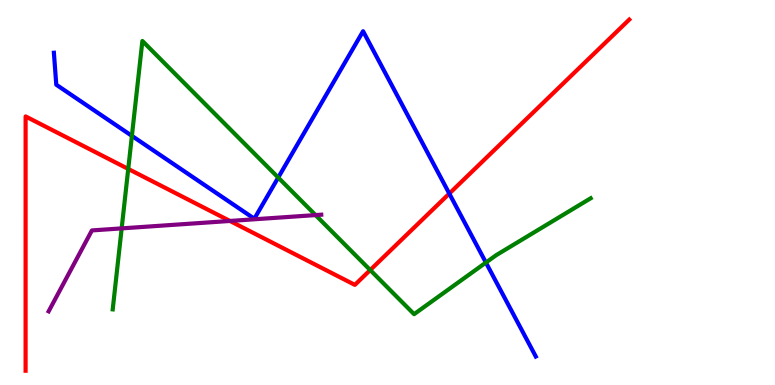[{'lines': ['blue', 'red'], 'intersections': [{'x': 5.8, 'y': 4.97}]}, {'lines': ['green', 'red'], 'intersections': [{'x': 1.65, 'y': 5.61}, {'x': 4.78, 'y': 2.99}]}, {'lines': ['purple', 'red'], 'intersections': [{'x': 2.97, 'y': 4.26}]}, {'lines': ['blue', 'green'], 'intersections': [{'x': 1.7, 'y': 6.47}, {'x': 3.59, 'y': 5.39}, {'x': 6.27, 'y': 3.18}]}, {'lines': ['blue', 'purple'], 'intersections': []}, {'lines': ['green', 'purple'], 'intersections': [{'x': 1.57, 'y': 4.07}, {'x': 4.07, 'y': 4.41}]}]